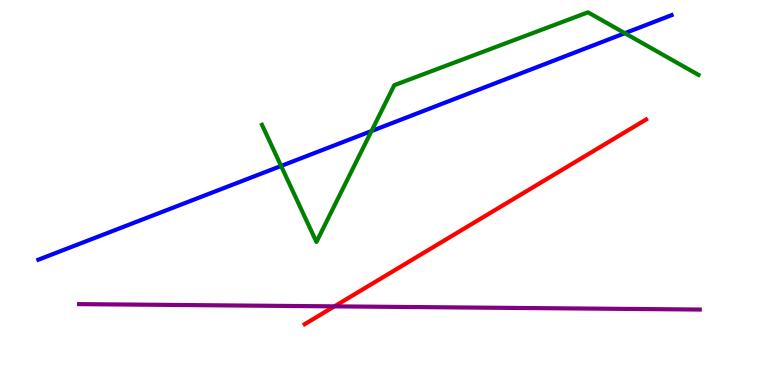[{'lines': ['blue', 'red'], 'intersections': []}, {'lines': ['green', 'red'], 'intersections': []}, {'lines': ['purple', 'red'], 'intersections': [{'x': 4.32, 'y': 2.04}]}, {'lines': ['blue', 'green'], 'intersections': [{'x': 3.63, 'y': 5.69}, {'x': 4.79, 'y': 6.6}, {'x': 8.06, 'y': 9.14}]}, {'lines': ['blue', 'purple'], 'intersections': []}, {'lines': ['green', 'purple'], 'intersections': []}]